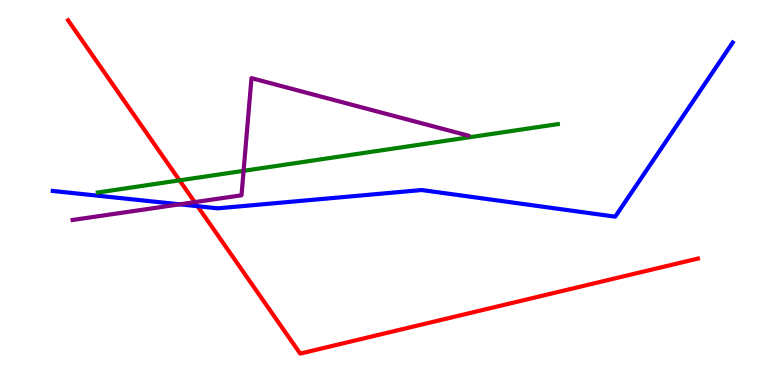[{'lines': ['blue', 'red'], 'intersections': [{'x': 2.55, 'y': 4.64}]}, {'lines': ['green', 'red'], 'intersections': [{'x': 2.32, 'y': 5.32}]}, {'lines': ['purple', 'red'], 'intersections': [{'x': 2.51, 'y': 4.75}]}, {'lines': ['blue', 'green'], 'intersections': []}, {'lines': ['blue', 'purple'], 'intersections': [{'x': 2.32, 'y': 4.69}]}, {'lines': ['green', 'purple'], 'intersections': [{'x': 3.14, 'y': 5.56}]}]